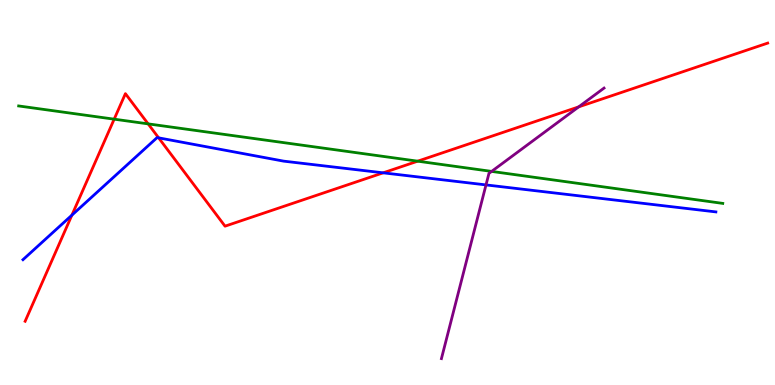[{'lines': ['blue', 'red'], 'intersections': [{'x': 0.927, 'y': 4.41}, {'x': 2.05, 'y': 6.42}, {'x': 4.94, 'y': 5.51}]}, {'lines': ['green', 'red'], 'intersections': [{'x': 1.47, 'y': 6.9}, {'x': 1.91, 'y': 6.78}, {'x': 5.39, 'y': 5.81}]}, {'lines': ['purple', 'red'], 'intersections': [{'x': 7.47, 'y': 7.22}]}, {'lines': ['blue', 'green'], 'intersections': []}, {'lines': ['blue', 'purple'], 'intersections': [{'x': 6.27, 'y': 5.2}]}, {'lines': ['green', 'purple'], 'intersections': [{'x': 6.34, 'y': 5.55}]}]